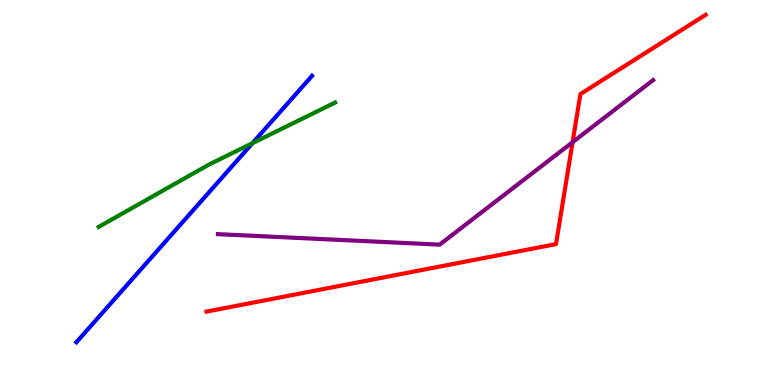[{'lines': ['blue', 'red'], 'intersections': []}, {'lines': ['green', 'red'], 'intersections': []}, {'lines': ['purple', 'red'], 'intersections': [{'x': 7.39, 'y': 6.31}]}, {'lines': ['blue', 'green'], 'intersections': [{'x': 3.26, 'y': 6.28}]}, {'lines': ['blue', 'purple'], 'intersections': []}, {'lines': ['green', 'purple'], 'intersections': []}]